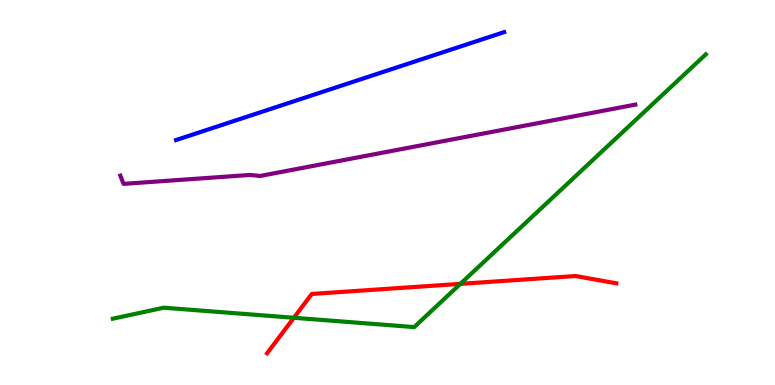[{'lines': ['blue', 'red'], 'intersections': []}, {'lines': ['green', 'red'], 'intersections': [{'x': 3.79, 'y': 1.75}, {'x': 5.94, 'y': 2.63}]}, {'lines': ['purple', 'red'], 'intersections': []}, {'lines': ['blue', 'green'], 'intersections': []}, {'lines': ['blue', 'purple'], 'intersections': []}, {'lines': ['green', 'purple'], 'intersections': []}]